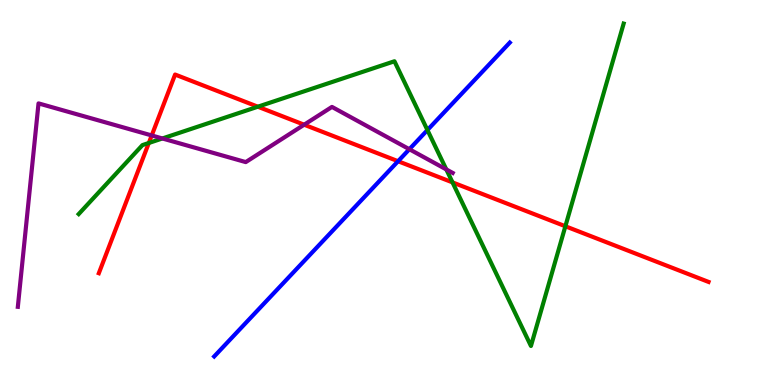[{'lines': ['blue', 'red'], 'intersections': [{'x': 5.14, 'y': 5.81}]}, {'lines': ['green', 'red'], 'intersections': [{'x': 1.92, 'y': 6.29}, {'x': 3.33, 'y': 7.23}, {'x': 5.84, 'y': 5.26}, {'x': 7.3, 'y': 4.12}]}, {'lines': ['purple', 'red'], 'intersections': [{'x': 1.96, 'y': 6.48}, {'x': 3.92, 'y': 6.76}]}, {'lines': ['blue', 'green'], 'intersections': [{'x': 5.52, 'y': 6.62}]}, {'lines': ['blue', 'purple'], 'intersections': [{'x': 5.28, 'y': 6.12}]}, {'lines': ['green', 'purple'], 'intersections': [{'x': 2.1, 'y': 6.4}, {'x': 5.76, 'y': 5.6}]}]